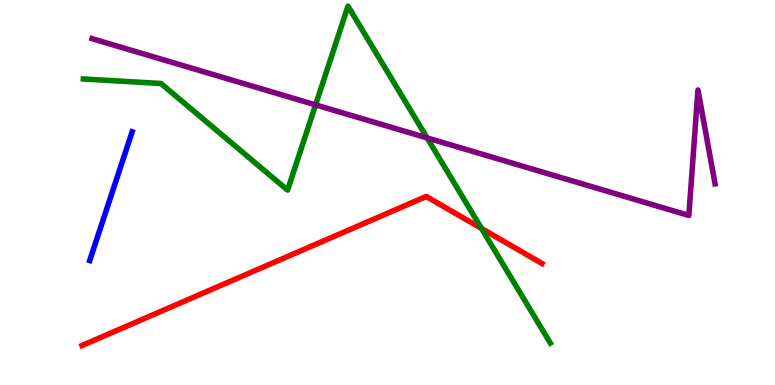[{'lines': ['blue', 'red'], 'intersections': []}, {'lines': ['green', 'red'], 'intersections': [{'x': 6.21, 'y': 4.07}]}, {'lines': ['purple', 'red'], 'intersections': []}, {'lines': ['blue', 'green'], 'intersections': []}, {'lines': ['blue', 'purple'], 'intersections': []}, {'lines': ['green', 'purple'], 'intersections': [{'x': 4.07, 'y': 7.28}, {'x': 5.51, 'y': 6.42}]}]